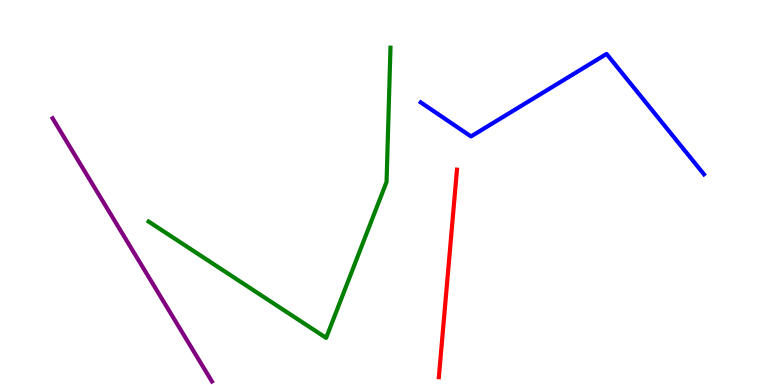[{'lines': ['blue', 'red'], 'intersections': []}, {'lines': ['green', 'red'], 'intersections': []}, {'lines': ['purple', 'red'], 'intersections': []}, {'lines': ['blue', 'green'], 'intersections': []}, {'lines': ['blue', 'purple'], 'intersections': []}, {'lines': ['green', 'purple'], 'intersections': []}]